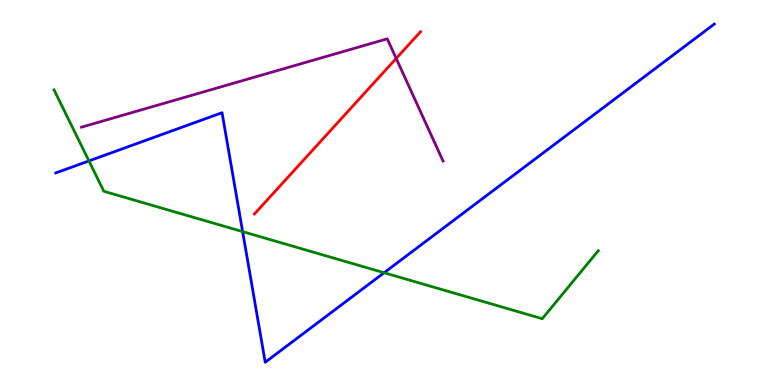[{'lines': ['blue', 'red'], 'intersections': []}, {'lines': ['green', 'red'], 'intersections': []}, {'lines': ['purple', 'red'], 'intersections': [{'x': 5.11, 'y': 8.48}]}, {'lines': ['blue', 'green'], 'intersections': [{'x': 1.15, 'y': 5.82}, {'x': 3.13, 'y': 3.98}, {'x': 4.96, 'y': 2.92}]}, {'lines': ['blue', 'purple'], 'intersections': []}, {'lines': ['green', 'purple'], 'intersections': []}]